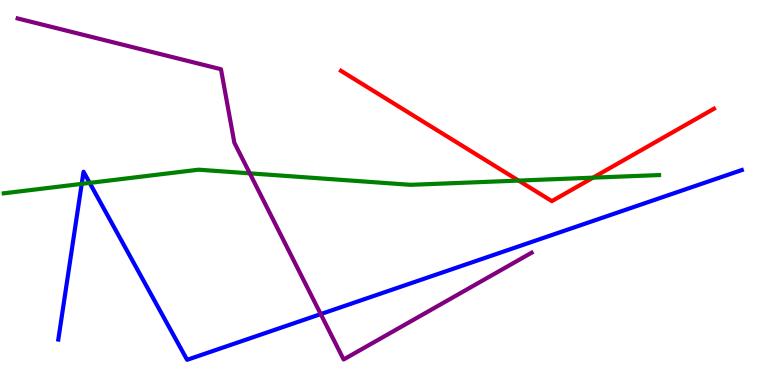[{'lines': ['blue', 'red'], 'intersections': []}, {'lines': ['green', 'red'], 'intersections': [{'x': 6.69, 'y': 5.31}, {'x': 7.65, 'y': 5.39}]}, {'lines': ['purple', 'red'], 'intersections': []}, {'lines': ['blue', 'green'], 'intersections': [{'x': 1.05, 'y': 5.22}, {'x': 1.16, 'y': 5.25}]}, {'lines': ['blue', 'purple'], 'intersections': [{'x': 4.14, 'y': 1.84}]}, {'lines': ['green', 'purple'], 'intersections': [{'x': 3.22, 'y': 5.5}]}]